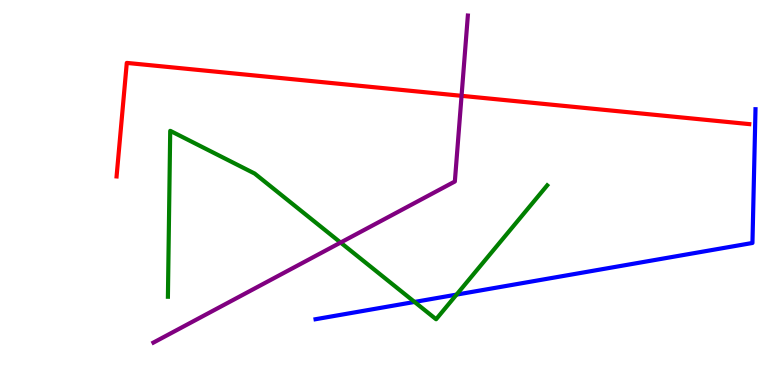[{'lines': ['blue', 'red'], 'intersections': []}, {'lines': ['green', 'red'], 'intersections': []}, {'lines': ['purple', 'red'], 'intersections': [{'x': 5.96, 'y': 7.51}]}, {'lines': ['blue', 'green'], 'intersections': [{'x': 5.35, 'y': 2.16}, {'x': 5.89, 'y': 2.35}]}, {'lines': ['blue', 'purple'], 'intersections': []}, {'lines': ['green', 'purple'], 'intersections': [{'x': 4.39, 'y': 3.7}]}]